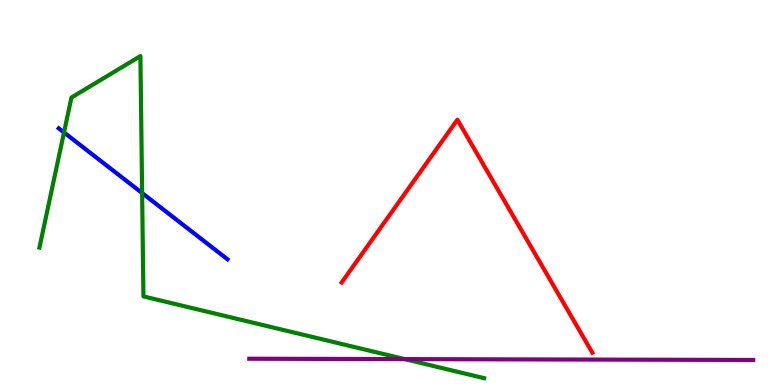[{'lines': ['blue', 'red'], 'intersections': []}, {'lines': ['green', 'red'], 'intersections': []}, {'lines': ['purple', 'red'], 'intersections': []}, {'lines': ['blue', 'green'], 'intersections': [{'x': 0.826, 'y': 6.56}, {'x': 1.83, 'y': 4.99}]}, {'lines': ['blue', 'purple'], 'intersections': []}, {'lines': ['green', 'purple'], 'intersections': [{'x': 5.22, 'y': 0.672}]}]